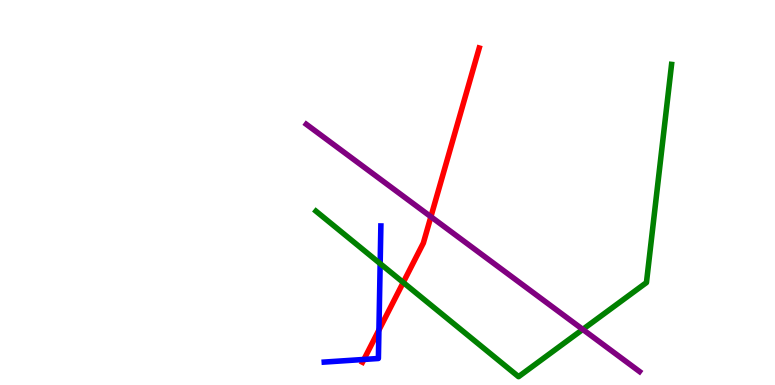[{'lines': ['blue', 'red'], 'intersections': [{'x': 4.7, 'y': 0.664}, {'x': 4.89, 'y': 1.43}]}, {'lines': ['green', 'red'], 'intersections': [{'x': 5.2, 'y': 2.66}]}, {'lines': ['purple', 'red'], 'intersections': [{'x': 5.56, 'y': 4.37}]}, {'lines': ['blue', 'green'], 'intersections': [{'x': 4.91, 'y': 3.15}]}, {'lines': ['blue', 'purple'], 'intersections': []}, {'lines': ['green', 'purple'], 'intersections': [{'x': 7.52, 'y': 1.44}]}]